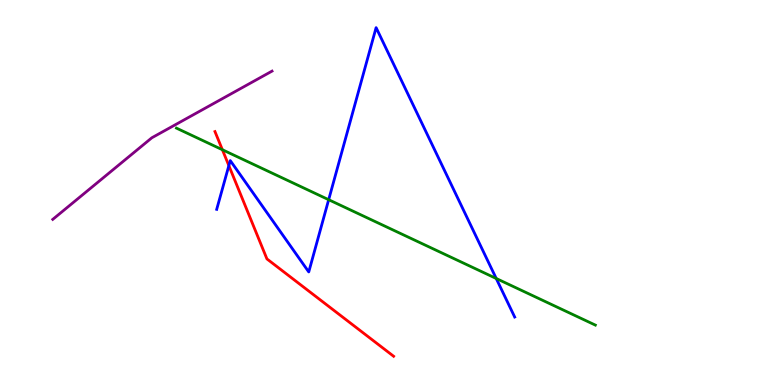[{'lines': ['blue', 'red'], 'intersections': [{'x': 2.95, 'y': 5.7}]}, {'lines': ['green', 'red'], 'intersections': [{'x': 2.87, 'y': 6.11}]}, {'lines': ['purple', 'red'], 'intersections': []}, {'lines': ['blue', 'green'], 'intersections': [{'x': 4.24, 'y': 4.81}, {'x': 6.4, 'y': 2.77}]}, {'lines': ['blue', 'purple'], 'intersections': []}, {'lines': ['green', 'purple'], 'intersections': []}]